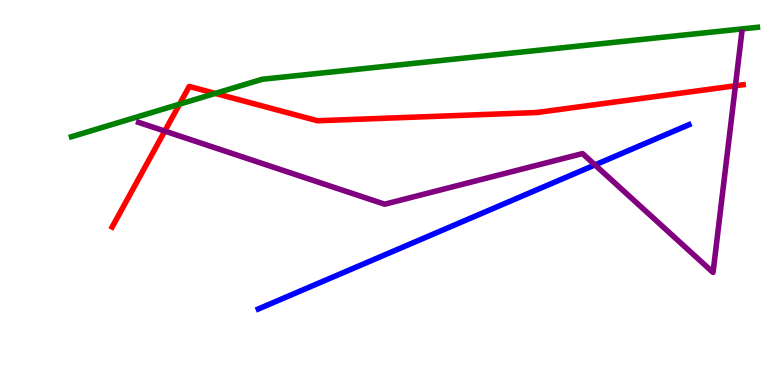[{'lines': ['blue', 'red'], 'intersections': []}, {'lines': ['green', 'red'], 'intersections': [{'x': 2.32, 'y': 7.29}, {'x': 2.78, 'y': 7.57}]}, {'lines': ['purple', 'red'], 'intersections': [{'x': 2.13, 'y': 6.6}, {'x': 9.49, 'y': 7.77}]}, {'lines': ['blue', 'green'], 'intersections': []}, {'lines': ['blue', 'purple'], 'intersections': [{'x': 7.68, 'y': 5.72}]}, {'lines': ['green', 'purple'], 'intersections': []}]